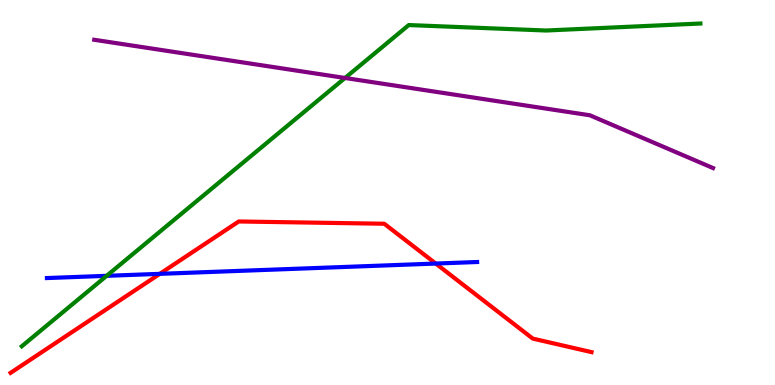[{'lines': ['blue', 'red'], 'intersections': [{'x': 2.06, 'y': 2.89}, {'x': 5.62, 'y': 3.15}]}, {'lines': ['green', 'red'], 'intersections': []}, {'lines': ['purple', 'red'], 'intersections': []}, {'lines': ['blue', 'green'], 'intersections': [{'x': 1.38, 'y': 2.84}]}, {'lines': ['blue', 'purple'], 'intersections': []}, {'lines': ['green', 'purple'], 'intersections': [{'x': 4.45, 'y': 7.97}]}]